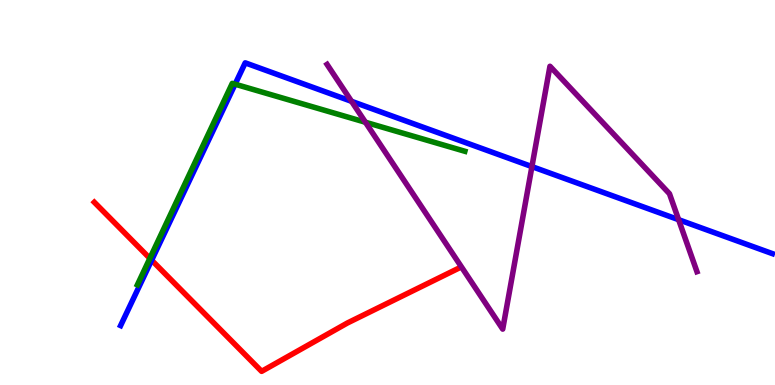[{'lines': ['blue', 'red'], 'intersections': [{'x': 1.96, 'y': 3.24}]}, {'lines': ['green', 'red'], 'intersections': [{'x': 1.93, 'y': 3.29}]}, {'lines': ['purple', 'red'], 'intersections': []}, {'lines': ['blue', 'green'], 'intersections': [{'x': 3.03, 'y': 7.81}]}, {'lines': ['blue', 'purple'], 'intersections': [{'x': 4.54, 'y': 7.37}, {'x': 6.86, 'y': 5.67}, {'x': 8.76, 'y': 4.29}]}, {'lines': ['green', 'purple'], 'intersections': [{'x': 4.72, 'y': 6.82}]}]